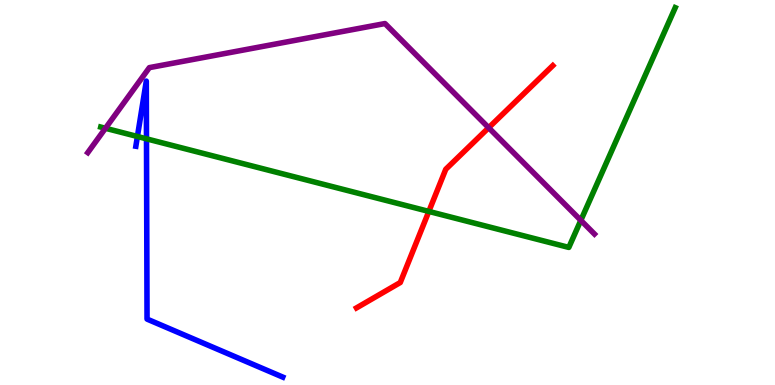[{'lines': ['blue', 'red'], 'intersections': []}, {'lines': ['green', 'red'], 'intersections': [{'x': 5.53, 'y': 4.51}]}, {'lines': ['purple', 'red'], 'intersections': [{'x': 6.31, 'y': 6.68}]}, {'lines': ['blue', 'green'], 'intersections': [{'x': 1.77, 'y': 6.45}, {'x': 1.89, 'y': 6.39}]}, {'lines': ['blue', 'purple'], 'intersections': []}, {'lines': ['green', 'purple'], 'intersections': [{'x': 1.36, 'y': 6.67}, {'x': 7.49, 'y': 4.28}]}]